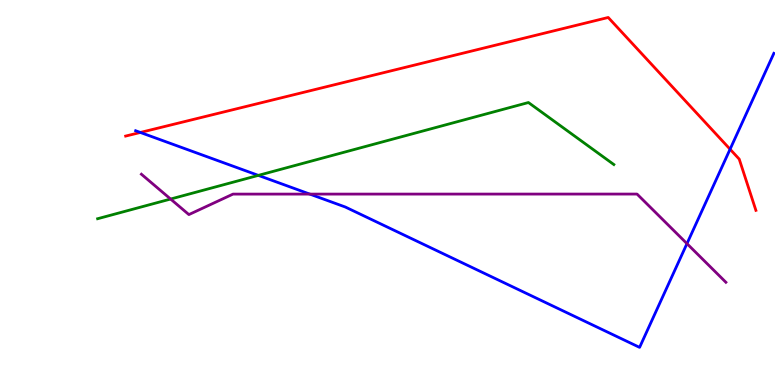[{'lines': ['blue', 'red'], 'intersections': [{'x': 1.81, 'y': 6.56}, {'x': 9.42, 'y': 6.12}]}, {'lines': ['green', 'red'], 'intersections': []}, {'lines': ['purple', 'red'], 'intersections': []}, {'lines': ['blue', 'green'], 'intersections': [{'x': 3.33, 'y': 5.44}]}, {'lines': ['blue', 'purple'], 'intersections': [{'x': 4.0, 'y': 4.96}, {'x': 8.86, 'y': 3.67}]}, {'lines': ['green', 'purple'], 'intersections': [{'x': 2.2, 'y': 4.83}]}]